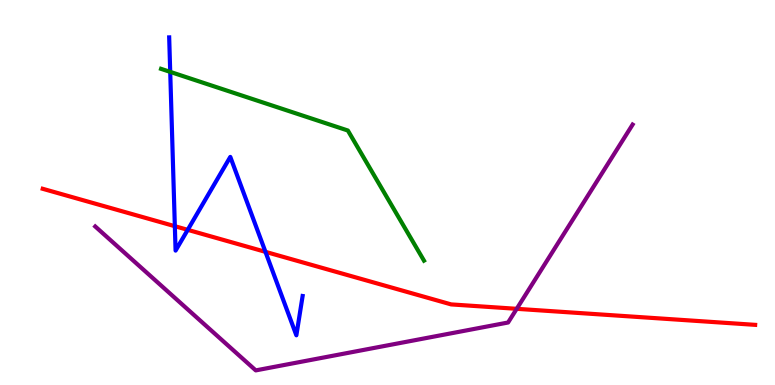[{'lines': ['blue', 'red'], 'intersections': [{'x': 2.26, 'y': 4.12}, {'x': 2.42, 'y': 4.03}, {'x': 3.43, 'y': 3.46}]}, {'lines': ['green', 'red'], 'intersections': []}, {'lines': ['purple', 'red'], 'intersections': [{'x': 6.67, 'y': 1.98}]}, {'lines': ['blue', 'green'], 'intersections': [{'x': 2.2, 'y': 8.13}]}, {'lines': ['blue', 'purple'], 'intersections': []}, {'lines': ['green', 'purple'], 'intersections': []}]